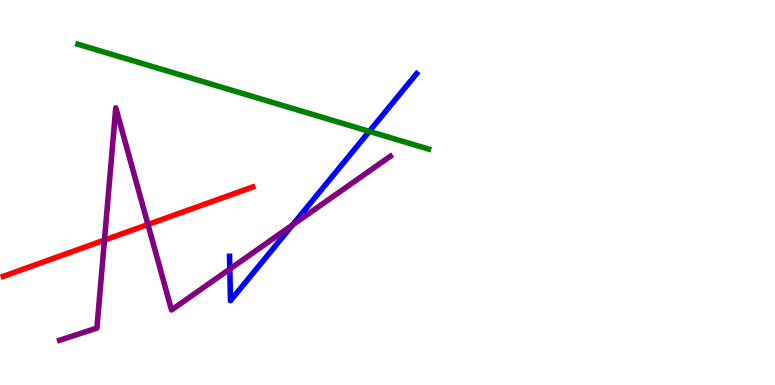[{'lines': ['blue', 'red'], 'intersections': []}, {'lines': ['green', 'red'], 'intersections': []}, {'lines': ['purple', 'red'], 'intersections': [{'x': 1.35, 'y': 3.76}, {'x': 1.91, 'y': 4.17}]}, {'lines': ['blue', 'green'], 'intersections': [{'x': 4.77, 'y': 6.59}]}, {'lines': ['blue', 'purple'], 'intersections': [{'x': 2.97, 'y': 3.01}, {'x': 3.77, 'y': 4.16}]}, {'lines': ['green', 'purple'], 'intersections': []}]